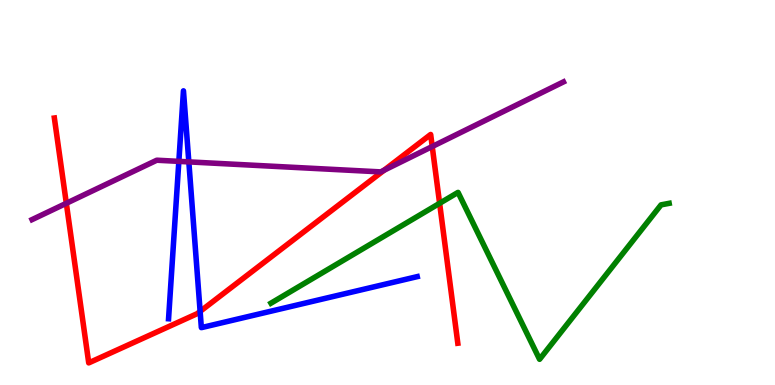[{'lines': ['blue', 'red'], 'intersections': [{'x': 2.58, 'y': 1.91}]}, {'lines': ['green', 'red'], 'intersections': [{'x': 5.67, 'y': 4.72}]}, {'lines': ['purple', 'red'], 'intersections': [{'x': 0.856, 'y': 4.72}, {'x': 4.96, 'y': 5.58}, {'x': 5.58, 'y': 6.19}]}, {'lines': ['blue', 'green'], 'intersections': []}, {'lines': ['blue', 'purple'], 'intersections': [{'x': 2.31, 'y': 5.81}, {'x': 2.44, 'y': 5.8}]}, {'lines': ['green', 'purple'], 'intersections': []}]